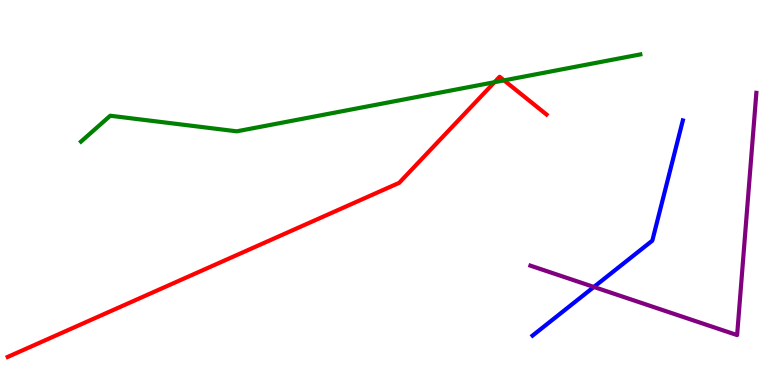[{'lines': ['blue', 'red'], 'intersections': []}, {'lines': ['green', 'red'], 'intersections': [{'x': 6.38, 'y': 7.86}, {'x': 6.5, 'y': 7.91}]}, {'lines': ['purple', 'red'], 'intersections': []}, {'lines': ['blue', 'green'], 'intersections': []}, {'lines': ['blue', 'purple'], 'intersections': [{'x': 7.66, 'y': 2.55}]}, {'lines': ['green', 'purple'], 'intersections': []}]